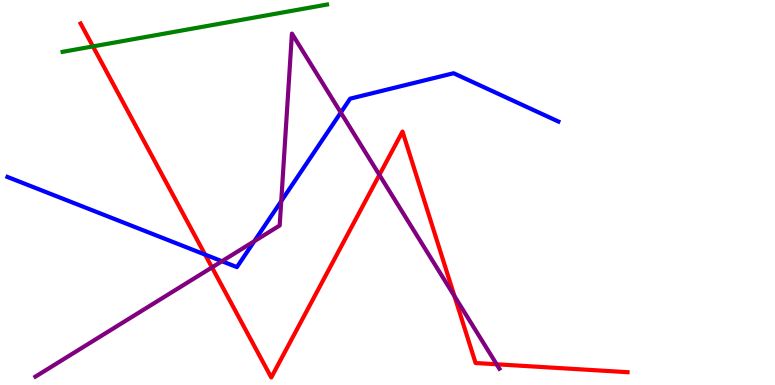[{'lines': ['blue', 'red'], 'intersections': [{'x': 2.65, 'y': 3.39}]}, {'lines': ['green', 'red'], 'intersections': [{'x': 1.2, 'y': 8.79}]}, {'lines': ['purple', 'red'], 'intersections': [{'x': 2.74, 'y': 3.05}, {'x': 4.9, 'y': 5.46}, {'x': 5.86, 'y': 2.31}, {'x': 6.41, 'y': 0.538}]}, {'lines': ['blue', 'green'], 'intersections': []}, {'lines': ['blue', 'purple'], 'intersections': [{'x': 2.86, 'y': 3.21}, {'x': 3.28, 'y': 3.73}, {'x': 3.63, 'y': 4.78}, {'x': 4.4, 'y': 7.08}]}, {'lines': ['green', 'purple'], 'intersections': []}]